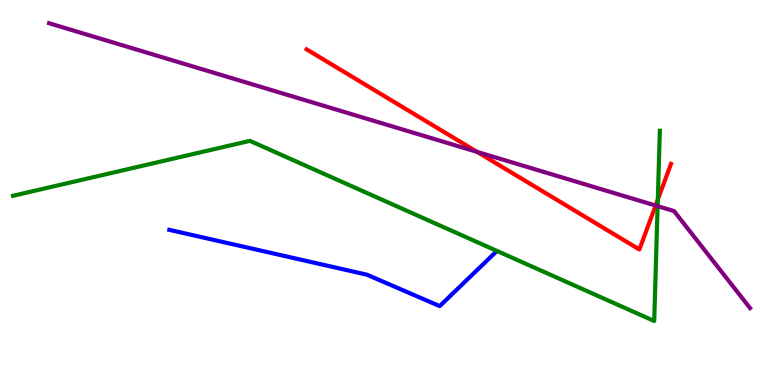[{'lines': ['blue', 'red'], 'intersections': []}, {'lines': ['green', 'red'], 'intersections': [{'x': 8.49, 'y': 4.81}]}, {'lines': ['purple', 'red'], 'intersections': [{'x': 6.16, 'y': 6.05}, {'x': 8.46, 'y': 4.66}]}, {'lines': ['blue', 'green'], 'intersections': []}, {'lines': ['blue', 'purple'], 'intersections': []}, {'lines': ['green', 'purple'], 'intersections': [{'x': 8.49, 'y': 4.65}]}]